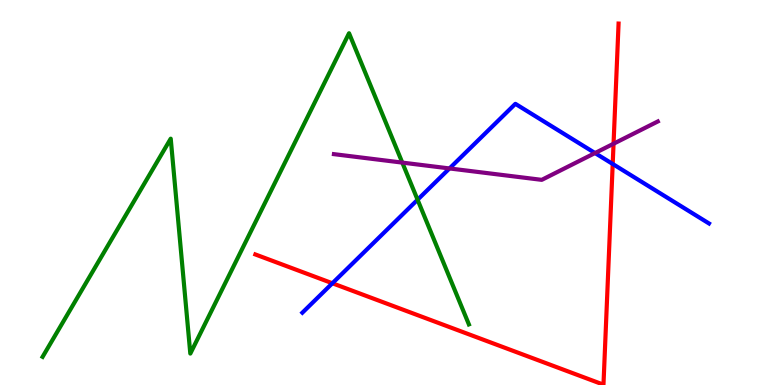[{'lines': ['blue', 'red'], 'intersections': [{'x': 4.29, 'y': 2.64}, {'x': 7.91, 'y': 5.74}]}, {'lines': ['green', 'red'], 'intersections': []}, {'lines': ['purple', 'red'], 'intersections': [{'x': 7.92, 'y': 6.27}]}, {'lines': ['blue', 'green'], 'intersections': [{'x': 5.39, 'y': 4.81}]}, {'lines': ['blue', 'purple'], 'intersections': [{'x': 5.8, 'y': 5.62}, {'x': 7.68, 'y': 6.02}]}, {'lines': ['green', 'purple'], 'intersections': [{'x': 5.19, 'y': 5.78}]}]